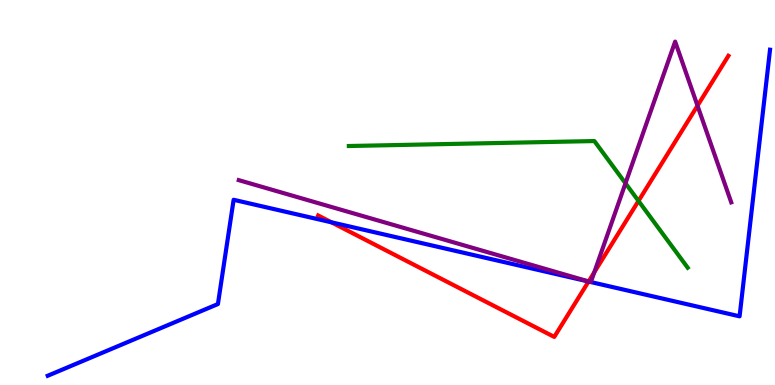[{'lines': ['blue', 'red'], 'intersections': [{'x': 4.28, 'y': 4.23}, {'x': 7.59, 'y': 2.69}]}, {'lines': ['green', 'red'], 'intersections': [{'x': 8.24, 'y': 4.78}]}, {'lines': ['purple', 'red'], 'intersections': [{'x': 7.6, 'y': 2.69}, {'x': 7.67, 'y': 2.93}, {'x': 9.0, 'y': 7.25}]}, {'lines': ['blue', 'green'], 'intersections': []}, {'lines': ['blue', 'purple'], 'intersections': [{'x': 7.62, 'y': 2.68}, {'x': 7.62, 'y': 2.67}]}, {'lines': ['green', 'purple'], 'intersections': [{'x': 8.07, 'y': 5.24}]}]